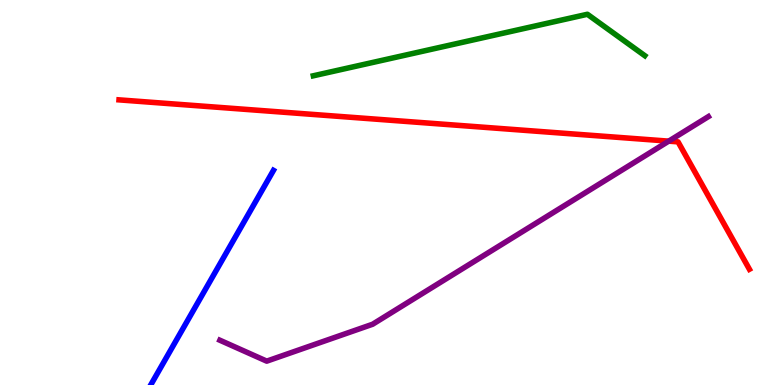[{'lines': ['blue', 'red'], 'intersections': []}, {'lines': ['green', 'red'], 'intersections': []}, {'lines': ['purple', 'red'], 'intersections': [{'x': 8.63, 'y': 6.33}]}, {'lines': ['blue', 'green'], 'intersections': []}, {'lines': ['blue', 'purple'], 'intersections': []}, {'lines': ['green', 'purple'], 'intersections': []}]